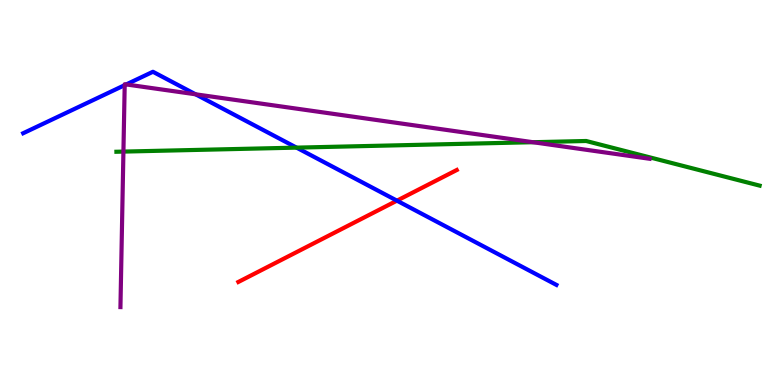[{'lines': ['blue', 'red'], 'intersections': [{'x': 5.12, 'y': 4.79}]}, {'lines': ['green', 'red'], 'intersections': []}, {'lines': ['purple', 'red'], 'intersections': []}, {'lines': ['blue', 'green'], 'intersections': [{'x': 3.83, 'y': 6.17}]}, {'lines': ['blue', 'purple'], 'intersections': [{'x': 1.61, 'y': 7.79}, {'x': 1.63, 'y': 7.81}, {'x': 2.52, 'y': 7.55}]}, {'lines': ['green', 'purple'], 'intersections': [{'x': 1.59, 'y': 6.06}, {'x': 6.88, 'y': 6.31}]}]